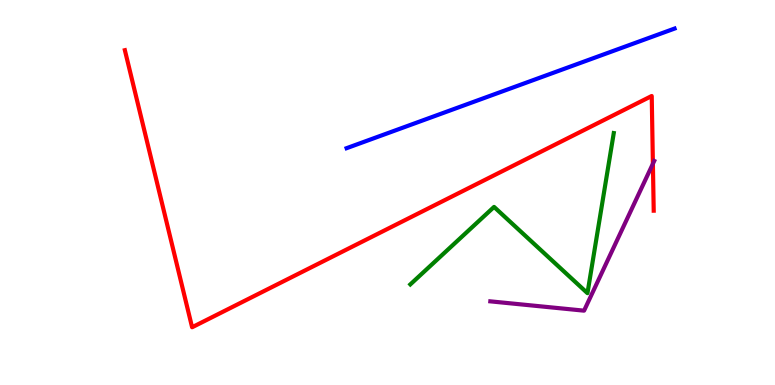[{'lines': ['blue', 'red'], 'intersections': []}, {'lines': ['green', 'red'], 'intersections': []}, {'lines': ['purple', 'red'], 'intersections': [{'x': 8.42, 'y': 5.75}]}, {'lines': ['blue', 'green'], 'intersections': []}, {'lines': ['blue', 'purple'], 'intersections': []}, {'lines': ['green', 'purple'], 'intersections': []}]